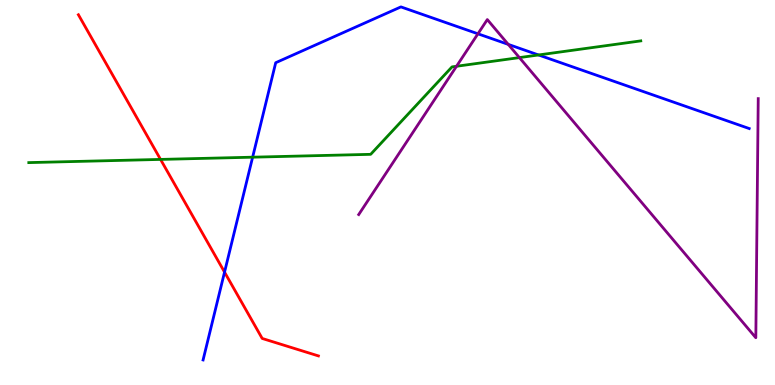[{'lines': ['blue', 'red'], 'intersections': [{'x': 2.9, 'y': 2.93}]}, {'lines': ['green', 'red'], 'intersections': [{'x': 2.07, 'y': 5.86}]}, {'lines': ['purple', 'red'], 'intersections': []}, {'lines': ['blue', 'green'], 'intersections': [{'x': 3.26, 'y': 5.92}, {'x': 6.95, 'y': 8.57}]}, {'lines': ['blue', 'purple'], 'intersections': [{'x': 6.17, 'y': 9.12}, {'x': 6.56, 'y': 8.85}]}, {'lines': ['green', 'purple'], 'intersections': [{'x': 5.89, 'y': 8.28}, {'x': 6.7, 'y': 8.5}]}]